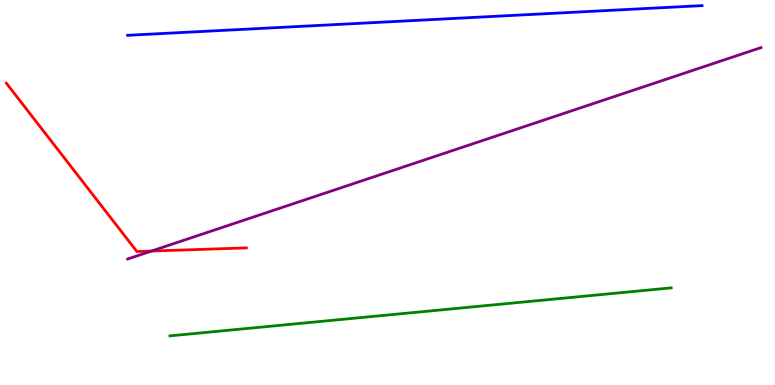[{'lines': ['blue', 'red'], 'intersections': []}, {'lines': ['green', 'red'], 'intersections': []}, {'lines': ['purple', 'red'], 'intersections': [{'x': 1.95, 'y': 3.48}]}, {'lines': ['blue', 'green'], 'intersections': []}, {'lines': ['blue', 'purple'], 'intersections': []}, {'lines': ['green', 'purple'], 'intersections': []}]